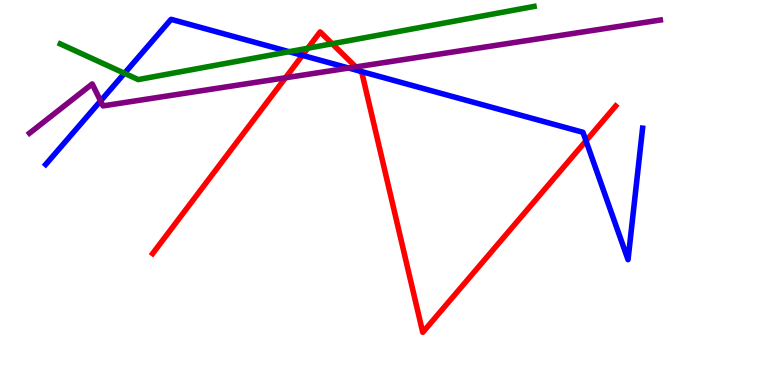[{'lines': ['blue', 'red'], 'intersections': [{'x': 3.9, 'y': 8.56}, {'x': 4.65, 'y': 8.15}, {'x': 7.56, 'y': 6.34}]}, {'lines': ['green', 'red'], 'intersections': [{'x': 3.97, 'y': 8.75}, {'x': 4.29, 'y': 8.86}]}, {'lines': ['purple', 'red'], 'intersections': [{'x': 3.68, 'y': 7.98}, {'x': 4.59, 'y': 8.26}]}, {'lines': ['blue', 'green'], 'intersections': [{'x': 1.61, 'y': 8.1}, {'x': 3.73, 'y': 8.66}]}, {'lines': ['blue', 'purple'], 'intersections': [{'x': 1.3, 'y': 7.38}, {'x': 4.5, 'y': 8.23}]}, {'lines': ['green', 'purple'], 'intersections': []}]